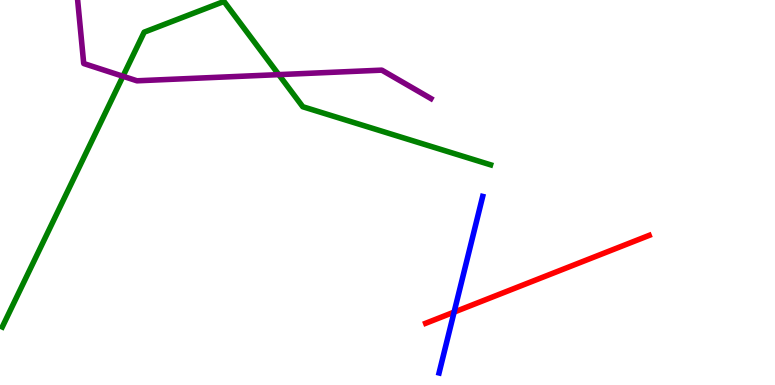[{'lines': ['blue', 'red'], 'intersections': [{'x': 5.86, 'y': 1.89}]}, {'lines': ['green', 'red'], 'intersections': []}, {'lines': ['purple', 'red'], 'intersections': []}, {'lines': ['blue', 'green'], 'intersections': []}, {'lines': ['blue', 'purple'], 'intersections': []}, {'lines': ['green', 'purple'], 'intersections': [{'x': 1.59, 'y': 8.02}, {'x': 3.6, 'y': 8.06}]}]